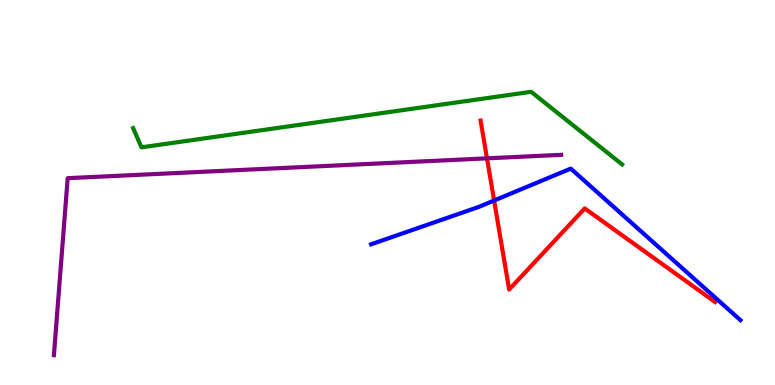[{'lines': ['blue', 'red'], 'intersections': [{'x': 6.38, 'y': 4.79}]}, {'lines': ['green', 'red'], 'intersections': []}, {'lines': ['purple', 'red'], 'intersections': [{'x': 6.28, 'y': 5.89}]}, {'lines': ['blue', 'green'], 'intersections': []}, {'lines': ['blue', 'purple'], 'intersections': []}, {'lines': ['green', 'purple'], 'intersections': []}]